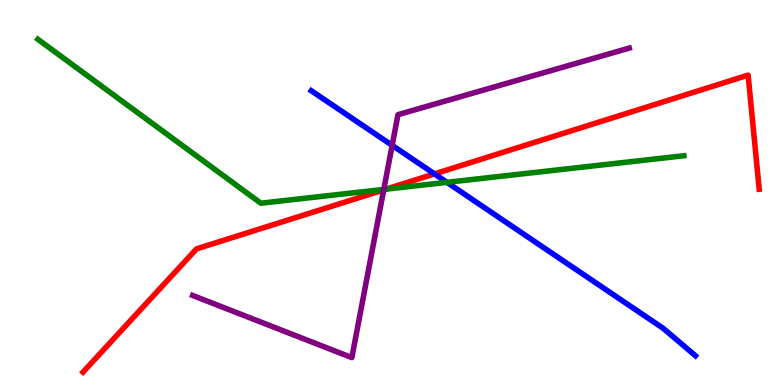[{'lines': ['blue', 'red'], 'intersections': [{'x': 5.61, 'y': 5.48}]}, {'lines': ['green', 'red'], 'intersections': [{'x': 4.98, 'y': 5.09}]}, {'lines': ['purple', 'red'], 'intersections': [{'x': 4.95, 'y': 5.07}]}, {'lines': ['blue', 'green'], 'intersections': [{'x': 5.77, 'y': 5.26}]}, {'lines': ['blue', 'purple'], 'intersections': [{'x': 5.06, 'y': 6.22}]}, {'lines': ['green', 'purple'], 'intersections': [{'x': 4.95, 'y': 5.08}]}]